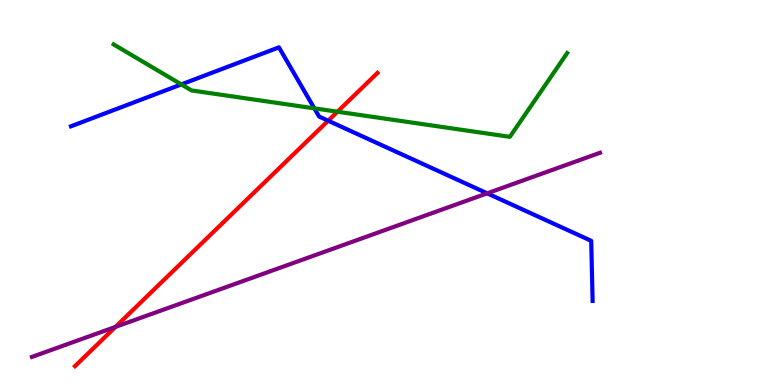[{'lines': ['blue', 'red'], 'intersections': [{'x': 4.23, 'y': 6.86}]}, {'lines': ['green', 'red'], 'intersections': [{'x': 4.35, 'y': 7.1}]}, {'lines': ['purple', 'red'], 'intersections': [{'x': 1.49, 'y': 1.51}]}, {'lines': ['blue', 'green'], 'intersections': [{'x': 2.34, 'y': 7.81}, {'x': 4.06, 'y': 7.19}]}, {'lines': ['blue', 'purple'], 'intersections': [{'x': 6.29, 'y': 4.98}]}, {'lines': ['green', 'purple'], 'intersections': []}]